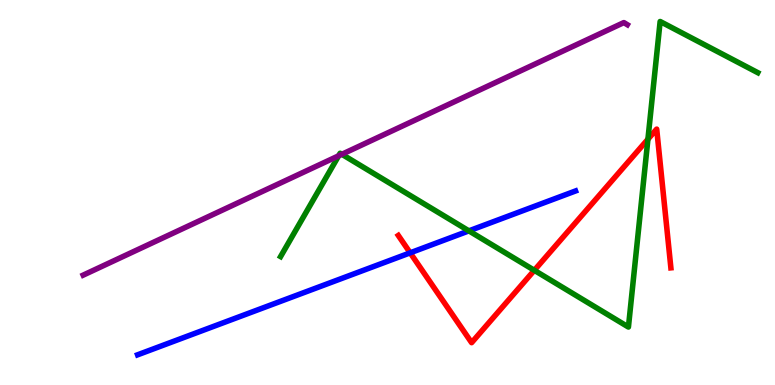[{'lines': ['blue', 'red'], 'intersections': [{'x': 5.29, 'y': 3.43}]}, {'lines': ['green', 'red'], 'intersections': [{'x': 6.89, 'y': 2.98}, {'x': 8.36, 'y': 6.38}]}, {'lines': ['purple', 'red'], 'intersections': []}, {'lines': ['blue', 'green'], 'intersections': [{'x': 6.05, 'y': 4.0}]}, {'lines': ['blue', 'purple'], 'intersections': []}, {'lines': ['green', 'purple'], 'intersections': [{'x': 4.37, 'y': 5.95}, {'x': 4.41, 'y': 5.99}]}]